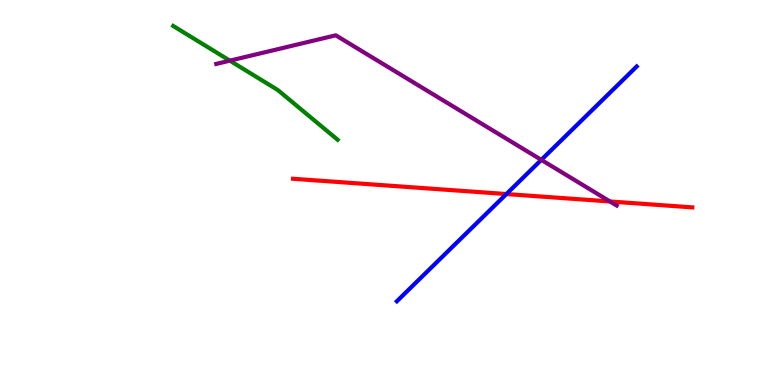[{'lines': ['blue', 'red'], 'intersections': [{'x': 6.53, 'y': 4.96}]}, {'lines': ['green', 'red'], 'intersections': []}, {'lines': ['purple', 'red'], 'intersections': [{'x': 7.87, 'y': 4.77}]}, {'lines': ['blue', 'green'], 'intersections': []}, {'lines': ['blue', 'purple'], 'intersections': [{'x': 6.98, 'y': 5.85}]}, {'lines': ['green', 'purple'], 'intersections': [{'x': 2.97, 'y': 8.42}]}]